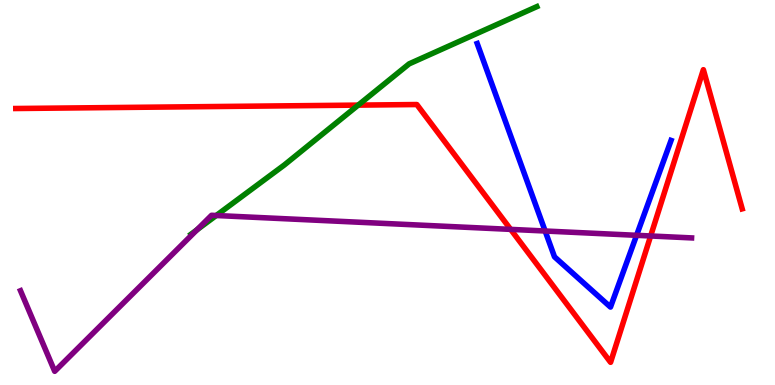[{'lines': ['blue', 'red'], 'intersections': []}, {'lines': ['green', 'red'], 'intersections': [{'x': 4.62, 'y': 7.27}]}, {'lines': ['purple', 'red'], 'intersections': [{'x': 6.59, 'y': 4.04}, {'x': 8.4, 'y': 3.87}]}, {'lines': ['blue', 'green'], 'intersections': []}, {'lines': ['blue', 'purple'], 'intersections': [{'x': 7.03, 'y': 4.0}, {'x': 8.21, 'y': 3.89}]}, {'lines': ['green', 'purple'], 'intersections': [{'x': 2.54, 'y': 4.03}, {'x': 2.79, 'y': 4.4}]}]